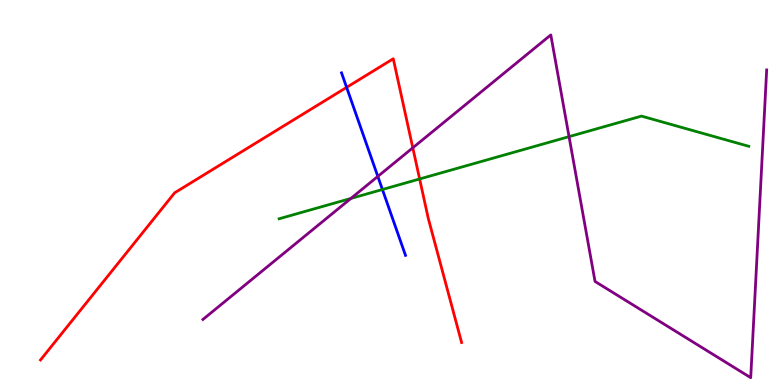[{'lines': ['blue', 'red'], 'intersections': [{'x': 4.47, 'y': 7.73}]}, {'lines': ['green', 'red'], 'intersections': [{'x': 5.41, 'y': 5.35}]}, {'lines': ['purple', 'red'], 'intersections': [{'x': 5.33, 'y': 6.16}]}, {'lines': ['blue', 'green'], 'intersections': [{'x': 4.93, 'y': 5.08}]}, {'lines': ['blue', 'purple'], 'intersections': [{'x': 4.88, 'y': 5.42}]}, {'lines': ['green', 'purple'], 'intersections': [{'x': 4.53, 'y': 4.85}, {'x': 7.34, 'y': 6.45}]}]